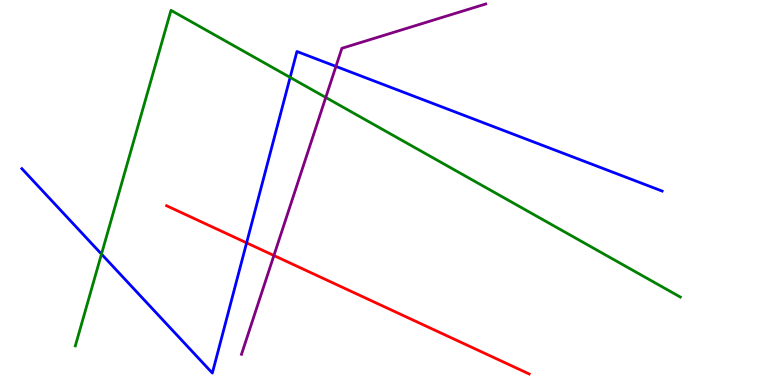[{'lines': ['blue', 'red'], 'intersections': [{'x': 3.18, 'y': 3.69}]}, {'lines': ['green', 'red'], 'intersections': []}, {'lines': ['purple', 'red'], 'intersections': [{'x': 3.53, 'y': 3.36}]}, {'lines': ['blue', 'green'], 'intersections': [{'x': 1.31, 'y': 3.4}, {'x': 3.74, 'y': 7.99}]}, {'lines': ['blue', 'purple'], 'intersections': [{'x': 4.33, 'y': 8.28}]}, {'lines': ['green', 'purple'], 'intersections': [{'x': 4.2, 'y': 7.47}]}]